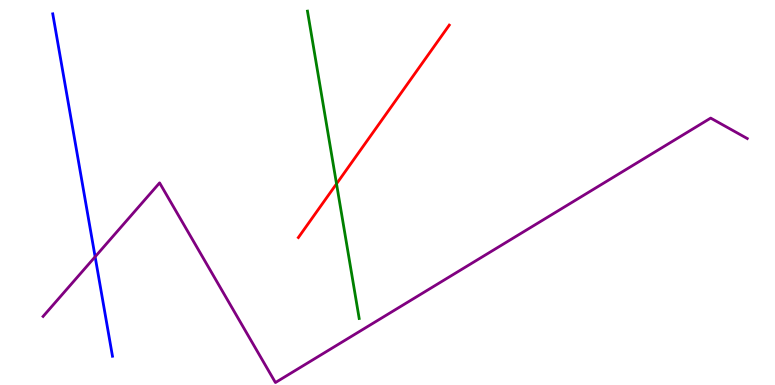[{'lines': ['blue', 'red'], 'intersections': []}, {'lines': ['green', 'red'], 'intersections': [{'x': 4.34, 'y': 5.23}]}, {'lines': ['purple', 'red'], 'intersections': []}, {'lines': ['blue', 'green'], 'intersections': []}, {'lines': ['blue', 'purple'], 'intersections': [{'x': 1.23, 'y': 3.33}]}, {'lines': ['green', 'purple'], 'intersections': []}]